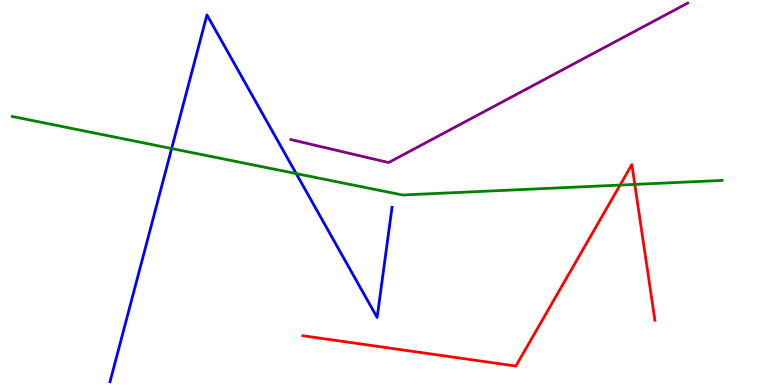[{'lines': ['blue', 'red'], 'intersections': []}, {'lines': ['green', 'red'], 'intersections': [{'x': 8.0, 'y': 5.19}, {'x': 8.19, 'y': 5.21}]}, {'lines': ['purple', 'red'], 'intersections': []}, {'lines': ['blue', 'green'], 'intersections': [{'x': 2.21, 'y': 6.14}, {'x': 3.82, 'y': 5.49}]}, {'lines': ['blue', 'purple'], 'intersections': []}, {'lines': ['green', 'purple'], 'intersections': []}]